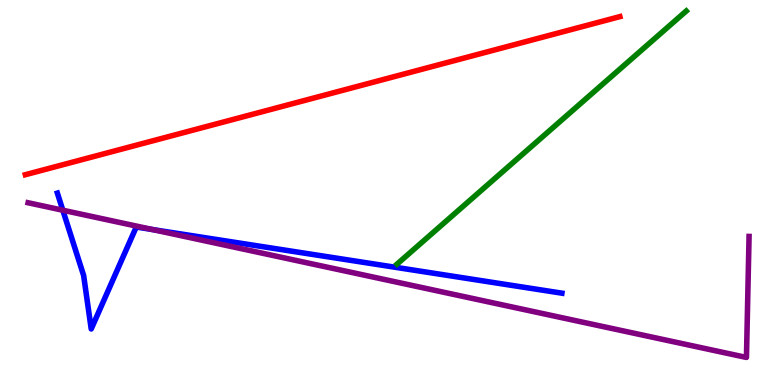[{'lines': ['blue', 'red'], 'intersections': []}, {'lines': ['green', 'red'], 'intersections': []}, {'lines': ['purple', 'red'], 'intersections': []}, {'lines': ['blue', 'green'], 'intersections': []}, {'lines': ['blue', 'purple'], 'intersections': [{'x': 0.811, 'y': 4.54}, {'x': 1.97, 'y': 4.04}]}, {'lines': ['green', 'purple'], 'intersections': []}]